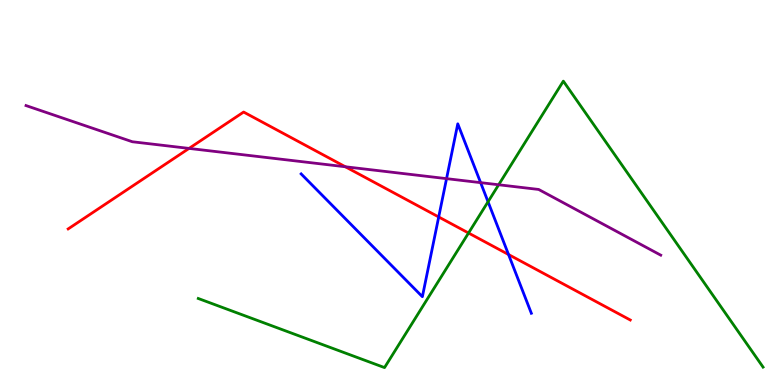[{'lines': ['blue', 'red'], 'intersections': [{'x': 5.66, 'y': 4.36}, {'x': 6.56, 'y': 3.39}]}, {'lines': ['green', 'red'], 'intersections': [{'x': 6.05, 'y': 3.95}]}, {'lines': ['purple', 'red'], 'intersections': [{'x': 2.44, 'y': 6.15}, {'x': 4.46, 'y': 5.67}]}, {'lines': ['blue', 'green'], 'intersections': [{'x': 6.3, 'y': 4.76}]}, {'lines': ['blue', 'purple'], 'intersections': [{'x': 5.76, 'y': 5.36}, {'x': 6.2, 'y': 5.26}]}, {'lines': ['green', 'purple'], 'intersections': [{'x': 6.43, 'y': 5.2}]}]